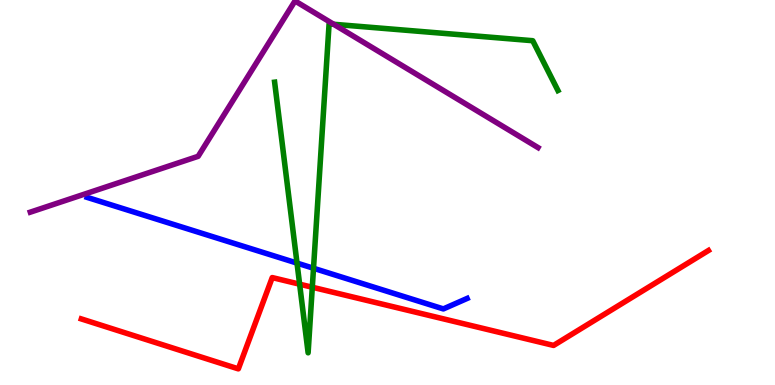[{'lines': ['blue', 'red'], 'intersections': []}, {'lines': ['green', 'red'], 'intersections': [{'x': 3.87, 'y': 2.62}, {'x': 4.03, 'y': 2.54}]}, {'lines': ['purple', 'red'], 'intersections': []}, {'lines': ['blue', 'green'], 'intersections': [{'x': 3.83, 'y': 3.17}, {'x': 4.05, 'y': 3.03}]}, {'lines': ['blue', 'purple'], 'intersections': []}, {'lines': ['green', 'purple'], 'intersections': [{'x': 4.31, 'y': 9.37}]}]